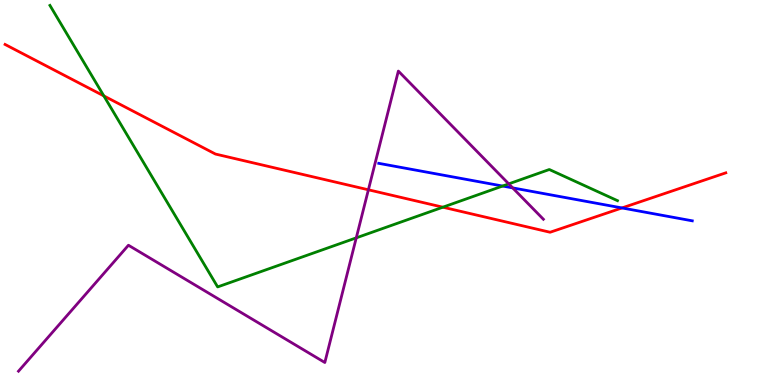[{'lines': ['blue', 'red'], 'intersections': [{'x': 8.03, 'y': 4.6}]}, {'lines': ['green', 'red'], 'intersections': [{'x': 1.34, 'y': 7.51}, {'x': 5.71, 'y': 4.62}]}, {'lines': ['purple', 'red'], 'intersections': [{'x': 4.75, 'y': 5.07}]}, {'lines': ['blue', 'green'], 'intersections': [{'x': 6.49, 'y': 5.17}]}, {'lines': ['blue', 'purple'], 'intersections': [{'x': 6.62, 'y': 5.12}]}, {'lines': ['green', 'purple'], 'intersections': [{'x': 4.6, 'y': 3.82}, {'x': 6.56, 'y': 5.22}]}]